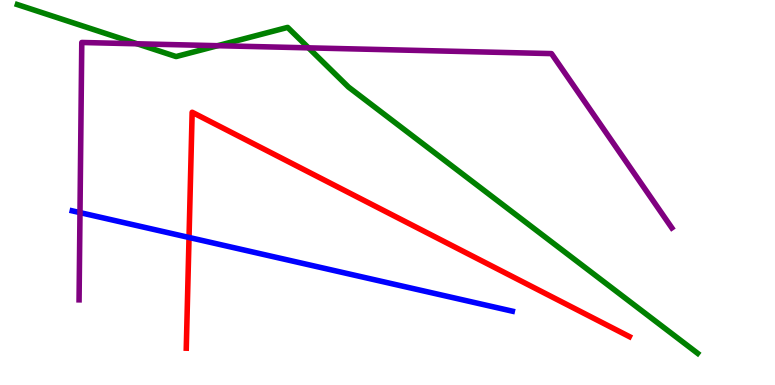[{'lines': ['blue', 'red'], 'intersections': [{'x': 2.44, 'y': 3.83}]}, {'lines': ['green', 'red'], 'intersections': []}, {'lines': ['purple', 'red'], 'intersections': []}, {'lines': ['blue', 'green'], 'intersections': []}, {'lines': ['blue', 'purple'], 'intersections': [{'x': 1.03, 'y': 4.48}]}, {'lines': ['green', 'purple'], 'intersections': [{'x': 1.77, 'y': 8.86}, {'x': 2.81, 'y': 8.81}, {'x': 3.98, 'y': 8.76}]}]